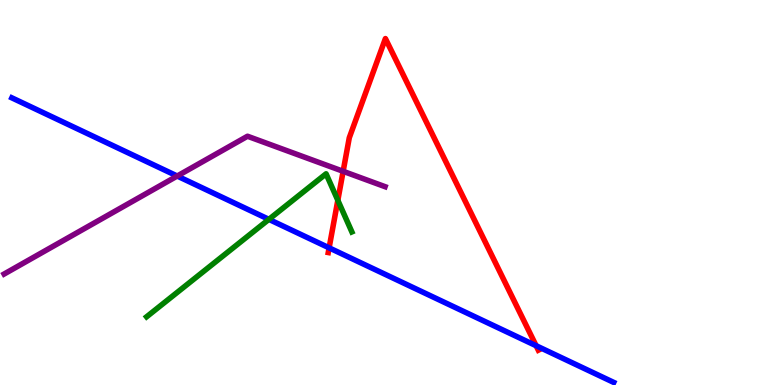[{'lines': ['blue', 'red'], 'intersections': [{'x': 4.25, 'y': 3.56}, {'x': 6.92, 'y': 1.02}]}, {'lines': ['green', 'red'], 'intersections': [{'x': 4.36, 'y': 4.8}]}, {'lines': ['purple', 'red'], 'intersections': [{'x': 4.43, 'y': 5.55}]}, {'lines': ['blue', 'green'], 'intersections': [{'x': 3.47, 'y': 4.3}]}, {'lines': ['blue', 'purple'], 'intersections': [{'x': 2.29, 'y': 5.43}]}, {'lines': ['green', 'purple'], 'intersections': []}]